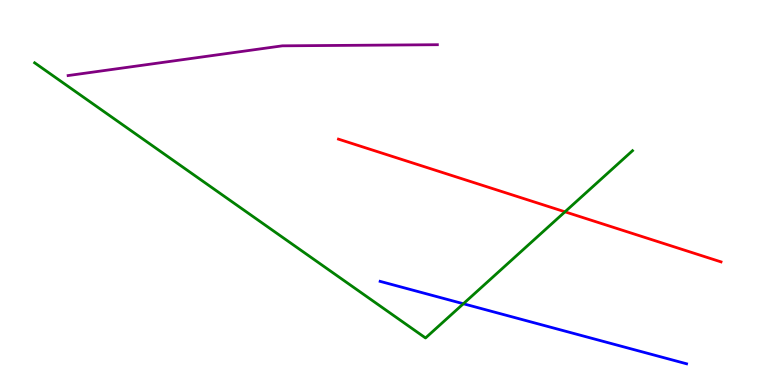[{'lines': ['blue', 'red'], 'intersections': []}, {'lines': ['green', 'red'], 'intersections': [{'x': 7.29, 'y': 4.5}]}, {'lines': ['purple', 'red'], 'intersections': []}, {'lines': ['blue', 'green'], 'intersections': [{'x': 5.98, 'y': 2.11}]}, {'lines': ['blue', 'purple'], 'intersections': []}, {'lines': ['green', 'purple'], 'intersections': []}]